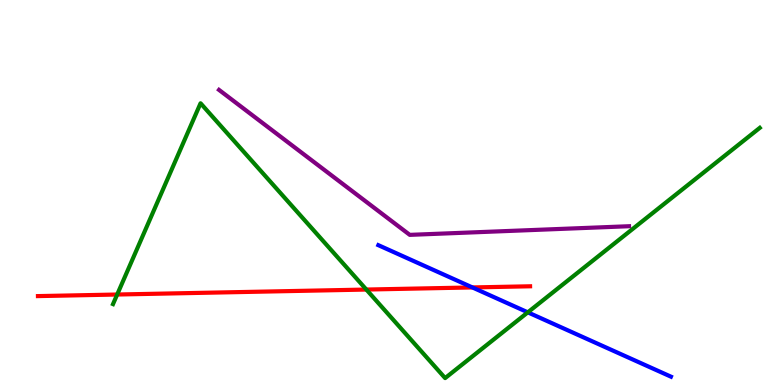[{'lines': ['blue', 'red'], 'intersections': [{'x': 6.1, 'y': 2.53}]}, {'lines': ['green', 'red'], 'intersections': [{'x': 1.51, 'y': 2.35}, {'x': 4.73, 'y': 2.48}]}, {'lines': ['purple', 'red'], 'intersections': []}, {'lines': ['blue', 'green'], 'intersections': [{'x': 6.81, 'y': 1.89}]}, {'lines': ['blue', 'purple'], 'intersections': []}, {'lines': ['green', 'purple'], 'intersections': []}]